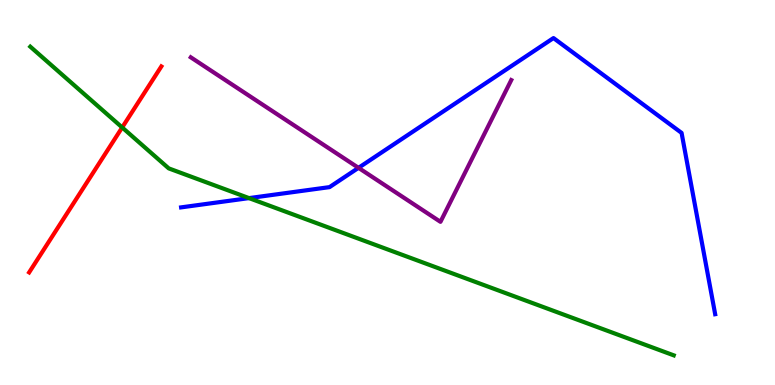[{'lines': ['blue', 'red'], 'intersections': []}, {'lines': ['green', 'red'], 'intersections': [{'x': 1.58, 'y': 6.69}]}, {'lines': ['purple', 'red'], 'intersections': []}, {'lines': ['blue', 'green'], 'intersections': [{'x': 3.21, 'y': 4.85}]}, {'lines': ['blue', 'purple'], 'intersections': [{'x': 4.63, 'y': 5.64}]}, {'lines': ['green', 'purple'], 'intersections': []}]